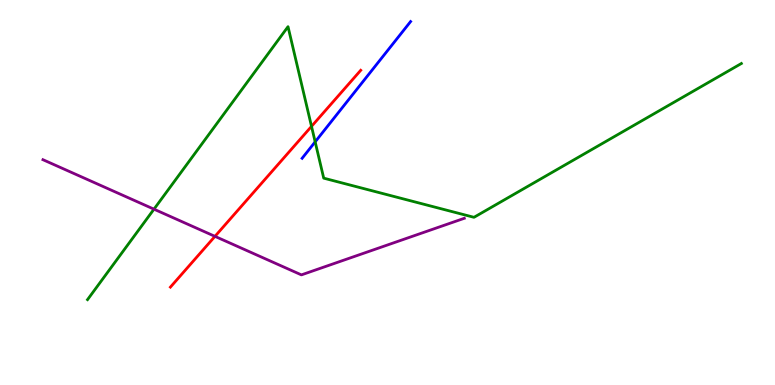[{'lines': ['blue', 'red'], 'intersections': []}, {'lines': ['green', 'red'], 'intersections': [{'x': 4.02, 'y': 6.72}]}, {'lines': ['purple', 'red'], 'intersections': [{'x': 2.77, 'y': 3.86}]}, {'lines': ['blue', 'green'], 'intersections': [{'x': 4.07, 'y': 6.32}]}, {'lines': ['blue', 'purple'], 'intersections': []}, {'lines': ['green', 'purple'], 'intersections': [{'x': 1.99, 'y': 4.57}]}]